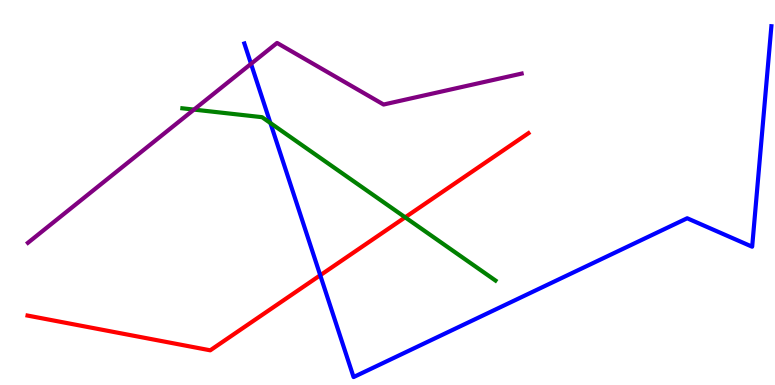[{'lines': ['blue', 'red'], 'intersections': [{'x': 4.13, 'y': 2.85}]}, {'lines': ['green', 'red'], 'intersections': [{'x': 5.23, 'y': 4.36}]}, {'lines': ['purple', 'red'], 'intersections': []}, {'lines': ['blue', 'green'], 'intersections': [{'x': 3.49, 'y': 6.8}]}, {'lines': ['blue', 'purple'], 'intersections': [{'x': 3.24, 'y': 8.34}]}, {'lines': ['green', 'purple'], 'intersections': [{'x': 2.5, 'y': 7.15}]}]